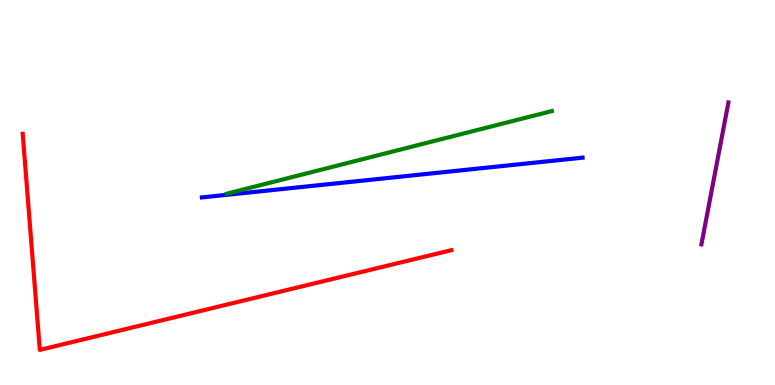[{'lines': ['blue', 'red'], 'intersections': []}, {'lines': ['green', 'red'], 'intersections': []}, {'lines': ['purple', 'red'], 'intersections': []}, {'lines': ['blue', 'green'], 'intersections': []}, {'lines': ['blue', 'purple'], 'intersections': []}, {'lines': ['green', 'purple'], 'intersections': []}]